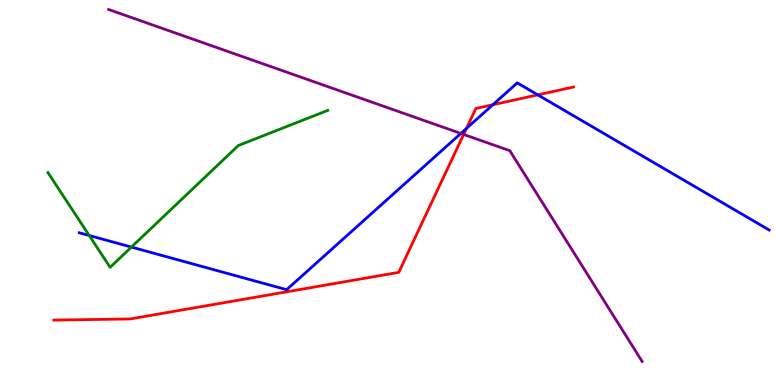[{'lines': ['blue', 'red'], 'intersections': [{'x': 6.02, 'y': 6.66}, {'x': 6.36, 'y': 7.28}, {'x': 6.94, 'y': 7.54}]}, {'lines': ['green', 'red'], 'intersections': []}, {'lines': ['purple', 'red'], 'intersections': [{'x': 5.98, 'y': 6.51}]}, {'lines': ['blue', 'green'], 'intersections': [{'x': 1.15, 'y': 3.88}, {'x': 1.7, 'y': 3.58}]}, {'lines': ['blue', 'purple'], 'intersections': [{'x': 5.95, 'y': 6.53}]}, {'lines': ['green', 'purple'], 'intersections': []}]